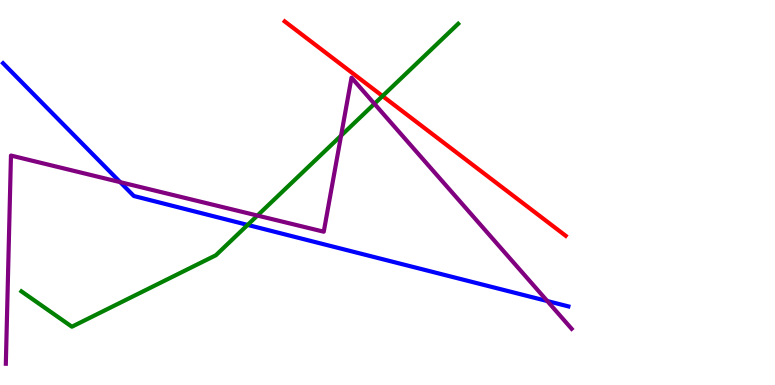[{'lines': ['blue', 'red'], 'intersections': []}, {'lines': ['green', 'red'], 'intersections': [{'x': 4.94, 'y': 7.5}]}, {'lines': ['purple', 'red'], 'intersections': []}, {'lines': ['blue', 'green'], 'intersections': [{'x': 3.2, 'y': 4.16}]}, {'lines': ['blue', 'purple'], 'intersections': [{'x': 1.55, 'y': 5.27}, {'x': 7.06, 'y': 2.18}]}, {'lines': ['green', 'purple'], 'intersections': [{'x': 3.32, 'y': 4.4}, {'x': 4.4, 'y': 6.48}, {'x': 4.83, 'y': 7.3}]}]